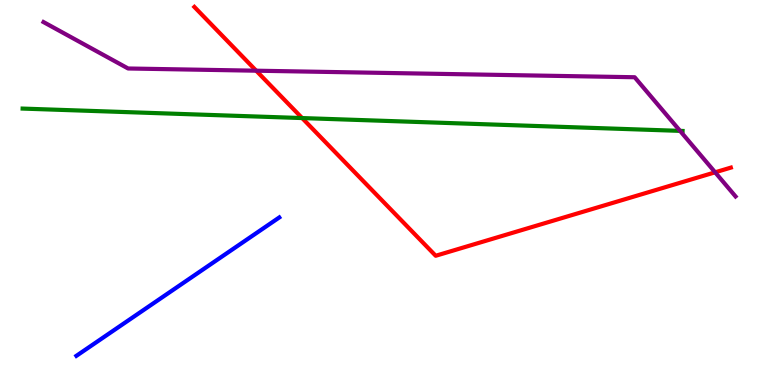[{'lines': ['blue', 'red'], 'intersections': []}, {'lines': ['green', 'red'], 'intersections': [{'x': 3.9, 'y': 6.93}]}, {'lines': ['purple', 'red'], 'intersections': [{'x': 3.31, 'y': 8.16}, {'x': 9.23, 'y': 5.52}]}, {'lines': ['blue', 'green'], 'intersections': []}, {'lines': ['blue', 'purple'], 'intersections': []}, {'lines': ['green', 'purple'], 'intersections': [{'x': 8.77, 'y': 6.6}]}]